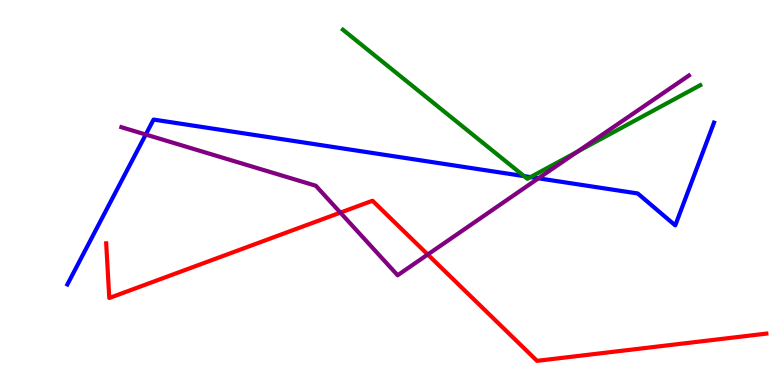[{'lines': ['blue', 'red'], 'intersections': []}, {'lines': ['green', 'red'], 'intersections': []}, {'lines': ['purple', 'red'], 'intersections': [{'x': 4.39, 'y': 4.48}, {'x': 5.52, 'y': 3.39}]}, {'lines': ['blue', 'green'], 'intersections': [{'x': 6.76, 'y': 5.43}, {'x': 6.84, 'y': 5.4}]}, {'lines': ['blue', 'purple'], 'intersections': [{'x': 1.88, 'y': 6.51}, {'x': 6.95, 'y': 5.37}]}, {'lines': ['green', 'purple'], 'intersections': [{'x': 7.45, 'y': 6.06}]}]